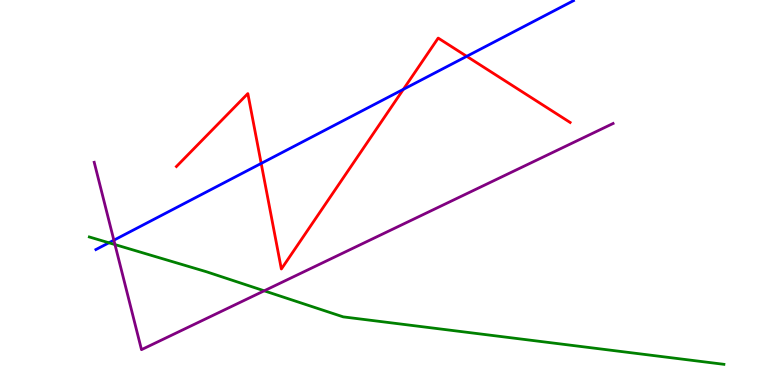[{'lines': ['blue', 'red'], 'intersections': [{'x': 3.37, 'y': 5.76}, {'x': 5.2, 'y': 7.68}, {'x': 6.02, 'y': 8.54}]}, {'lines': ['green', 'red'], 'intersections': []}, {'lines': ['purple', 'red'], 'intersections': []}, {'lines': ['blue', 'green'], 'intersections': [{'x': 1.41, 'y': 3.69}]}, {'lines': ['blue', 'purple'], 'intersections': [{'x': 1.47, 'y': 3.76}]}, {'lines': ['green', 'purple'], 'intersections': [{'x': 1.48, 'y': 3.65}, {'x': 3.41, 'y': 2.45}]}]